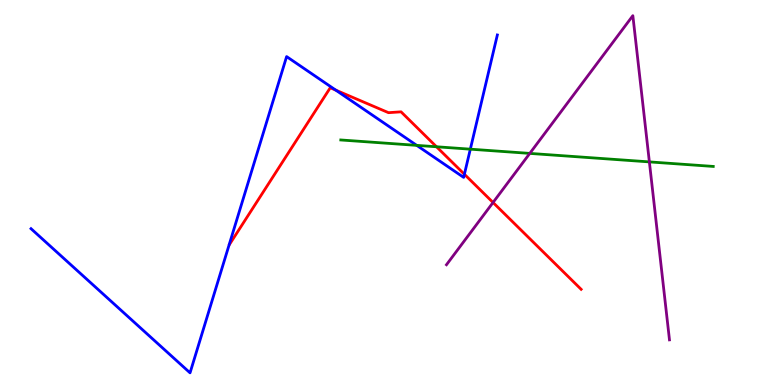[{'lines': ['blue', 'red'], 'intersections': [{'x': 4.33, 'y': 7.66}, {'x': 5.99, 'y': 5.47}]}, {'lines': ['green', 'red'], 'intersections': [{'x': 5.63, 'y': 6.19}]}, {'lines': ['purple', 'red'], 'intersections': [{'x': 6.36, 'y': 4.74}]}, {'lines': ['blue', 'green'], 'intersections': [{'x': 5.38, 'y': 6.22}, {'x': 6.07, 'y': 6.13}]}, {'lines': ['blue', 'purple'], 'intersections': []}, {'lines': ['green', 'purple'], 'intersections': [{'x': 6.84, 'y': 6.02}, {'x': 8.38, 'y': 5.79}]}]